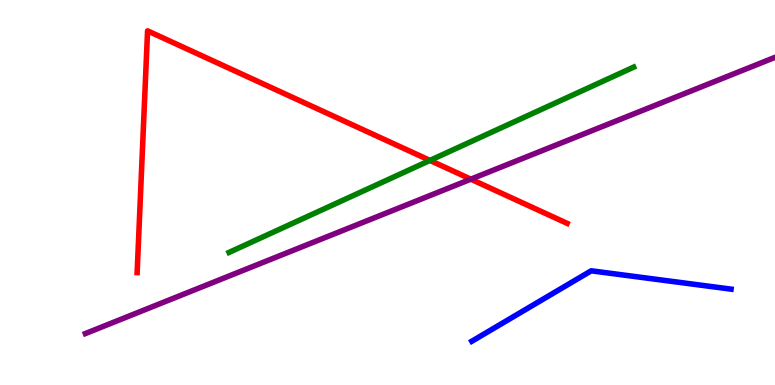[{'lines': ['blue', 'red'], 'intersections': []}, {'lines': ['green', 'red'], 'intersections': [{'x': 5.55, 'y': 5.83}]}, {'lines': ['purple', 'red'], 'intersections': [{'x': 6.08, 'y': 5.35}]}, {'lines': ['blue', 'green'], 'intersections': []}, {'lines': ['blue', 'purple'], 'intersections': []}, {'lines': ['green', 'purple'], 'intersections': []}]